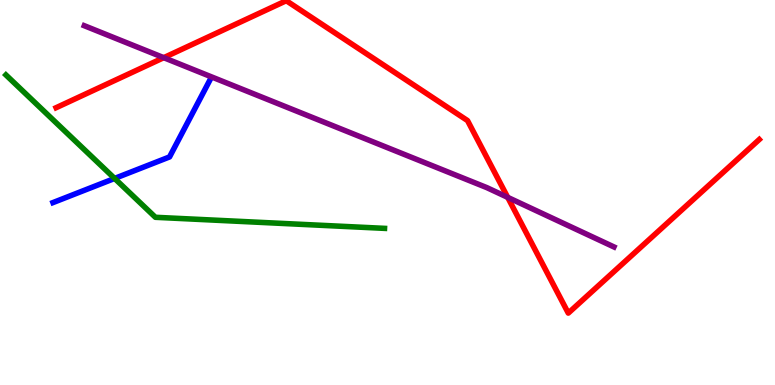[{'lines': ['blue', 'red'], 'intersections': []}, {'lines': ['green', 'red'], 'intersections': []}, {'lines': ['purple', 'red'], 'intersections': [{'x': 2.11, 'y': 8.5}, {'x': 6.55, 'y': 4.87}]}, {'lines': ['blue', 'green'], 'intersections': [{'x': 1.48, 'y': 5.37}]}, {'lines': ['blue', 'purple'], 'intersections': []}, {'lines': ['green', 'purple'], 'intersections': []}]